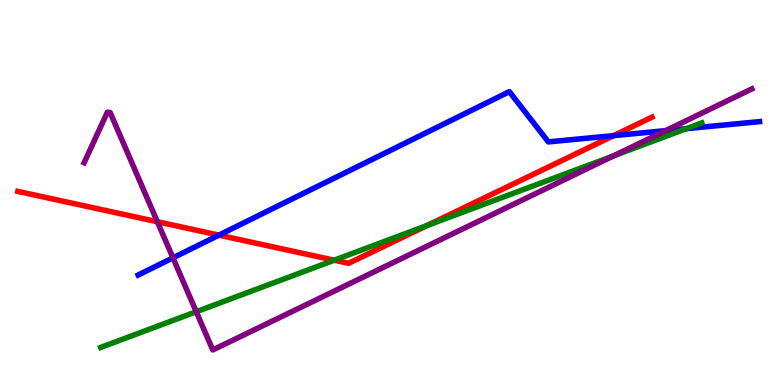[{'lines': ['blue', 'red'], 'intersections': [{'x': 2.82, 'y': 3.89}, {'x': 7.92, 'y': 6.48}]}, {'lines': ['green', 'red'], 'intersections': [{'x': 4.31, 'y': 3.24}, {'x': 5.51, 'y': 4.14}]}, {'lines': ['purple', 'red'], 'intersections': [{'x': 2.03, 'y': 4.24}]}, {'lines': ['blue', 'green'], 'intersections': [{'x': 8.86, 'y': 6.66}]}, {'lines': ['blue', 'purple'], 'intersections': [{'x': 2.23, 'y': 3.3}, {'x': 8.59, 'y': 6.61}]}, {'lines': ['green', 'purple'], 'intersections': [{'x': 2.53, 'y': 1.9}, {'x': 7.92, 'y': 5.95}]}]